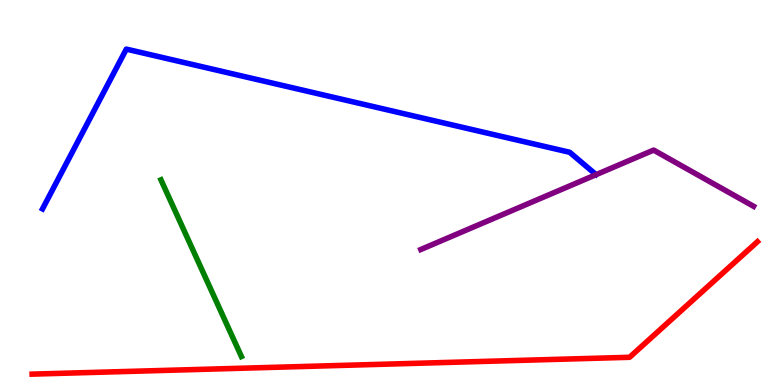[{'lines': ['blue', 'red'], 'intersections': []}, {'lines': ['green', 'red'], 'intersections': []}, {'lines': ['purple', 'red'], 'intersections': []}, {'lines': ['blue', 'green'], 'intersections': []}, {'lines': ['blue', 'purple'], 'intersections': []}, {'lines': ['green', 'purple'], 'intersections': []}]